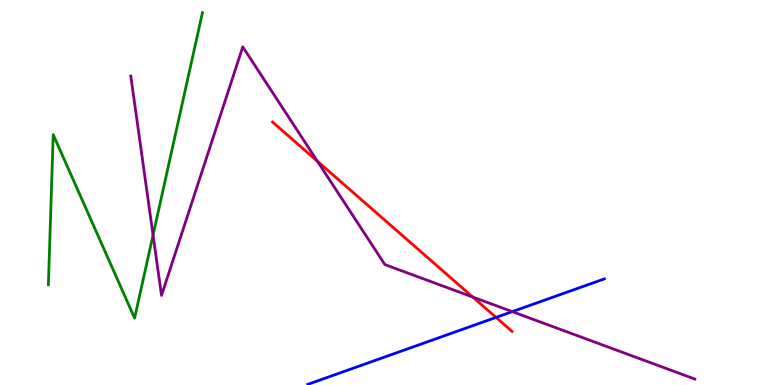[{'lines': ['blue', 'red'], 'intersections': [{'x': 6.4, 'y': 1.76}]}, {'lines': ['green', 'red'], 'intersections': []}, {'lines': ['purple', 'red'], 'intersections': [{'x': 4.1, 'y': 5.81}, {'x': 6.1, 'y': 2.28}]}, {'lines': ['blue', 'green'], 'intersections': []}, {'lines': ['blue', 'purple'], 'intersections': [{'x': 6.61, 'y': 1.91}]}, {'lines': ['green', 'purple'], 'intersections': [{'x': 1.97, 'y': 3.89}]}]